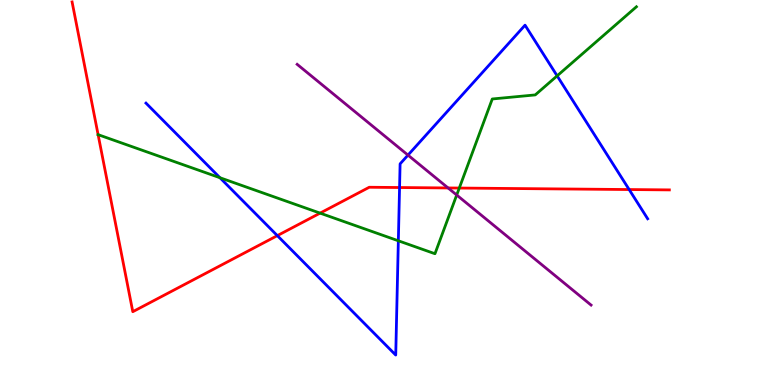[{'lines': ['blue', 'red'], 'intersections': [{'x': 3.58, 'y': 3.88}, {'x': 5.16, 'y': 5.13}, {'x': 8.12, 'y': 5.08}]}, {'lines': ['green', 'red'], 'intersections': [{'x': 1.27, 'y': 6.5}, {'x': 4.13, 'y': 4.46}, {'x': 5.93, 'y': 5.12}]}, {'lines': ['purple', 'red'], 'intersections': [{'x': 5.78, 'y': 5.12}]}, {'lines': ['blue', 'green'], 'intersections': [{'x': 2.84, 'y': 5.38}, {'x': 5.14, 'y': 3.75}, {'x': 7.19, 'y': 8.03}]}, {'lines': ['blue', 'purple'], 'intersections': [{'x': 5.26, 'y': 5.97}]}, {'lines': ['green', 'purple'], 'intersections': [{'x': 5.89, 'y': 4.93}]}]